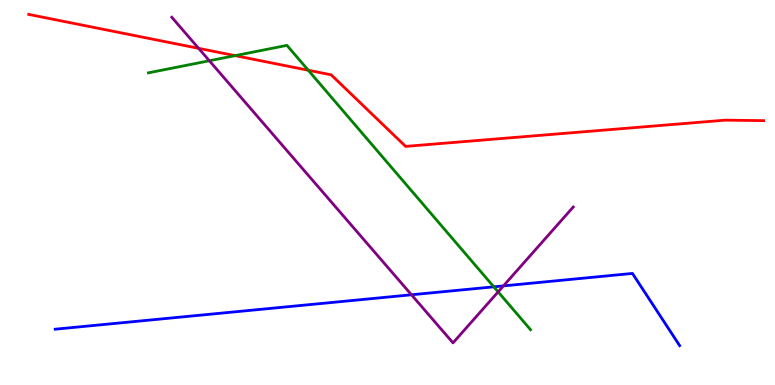[{'lines': ['blue', 'red'], 'intersections': []}, {'lines': ['green', 'red'], 'intersections': [{'x': 3.03, 'y': 8.55}, {'x': 3.98, 'y': 8.18}]}, {'lines': ['purple', 'red'], 'intersections': [{'x': 2.56, 'y': 8.74}]}, {'lines': ['blue', 'green'], 'intersections': [{'x': 6.37, 'y': 2.55}]}, {'lines': ['blue', 'purple'], 'intersections': [{'x': 5.31, 'y': 2.34}, {'x': 6.5, 'y': 2.57}]}, {'lines': ['green', 'purple'], 'intersections': [{'x': 2.7, 'y': 8.42}, {'x': 6.43, 'y': 2.42}]}]